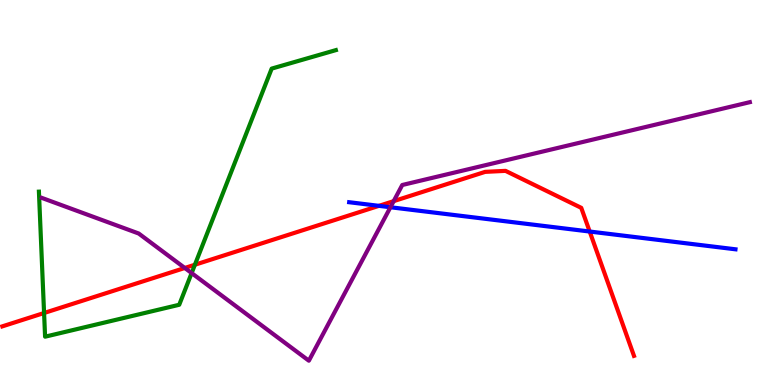[{'lines': ['blue', 'red'], 'intersections': [{'x': 4.89, 'y': 4.65}, {'x': 7.61, 'y': 3.99}]}, {'lines': ['green', 'red'], 'intersections': [{'x': 0.569, 'y': 1.87}, {'x': 2.51, 'y': 3.12}]}, {'lines': ['purple', 'red'], 'intersections': [{'x': 2.38, 'y': 3.04}, {'x': 5.08, 'y': 4.78}]}, {'lines': ['blue', 'green'], 'intersections': []}, {'lines': ['blue', 'purple'], 'intersections': [{'x': 5.04, 'y': 4.62}]}, {'lines': ['green', 'purple'], 'intersections': [{'x': 2.47, 'y': 2.91}]}]